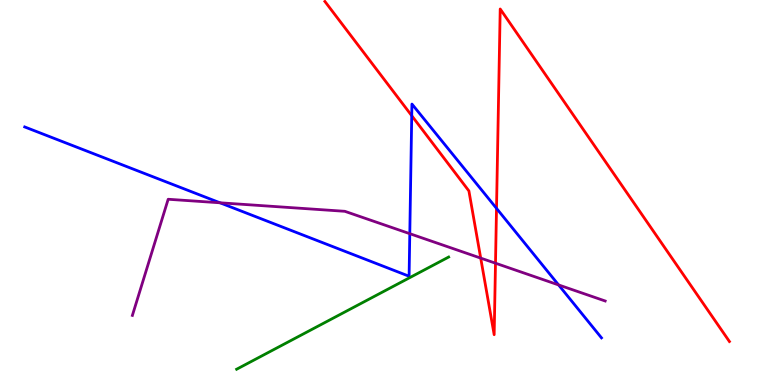[{'lines': ['blue', 'red'], 'intersections': [{'x': 5.31, 'y': 6.99}, {'x': 6.41, 'y': 4.59}]}, {'lines': ['green', 'red'], 'intersections': []}, {'lines': ['purple', 'red'], 'intersections': [{'x': 6.2, 'y': 3.3}, {'x': 6.39, 'y': 3.16}]}, {'lines': ['blue', 'green'], 'intersections': []}, {'lines': ['blue', 'purple'], 'intersections': [{'x': 2.84, 'y': 4.73}, {'x': 5.29, 'y': 3.93}, {'x': 7.21, 'y': 2.6}]}, {'lines': ['green', 'purple'], 'intersections': []}]